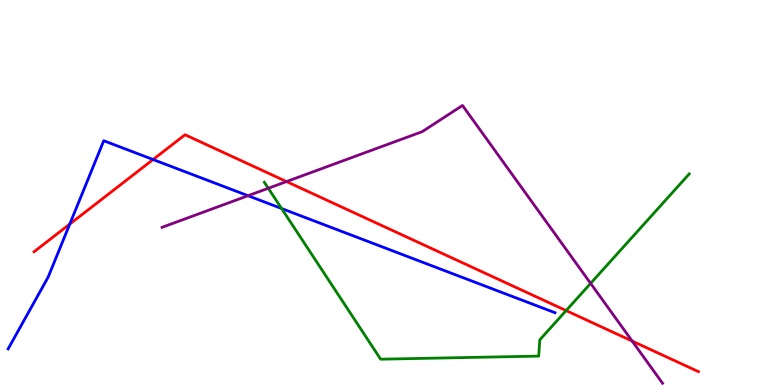[{'lines': ['blue', 'red'], 'intersections': [{'x': 0.9, 'y': 4.18}, {'x': 1.98, 'y': 5.86}]}, {'lines': ['green', 'red'], 'intersections': [{'x': 7.3, 'y': 1.93}]}, {'lines': ['purple', 'red'], 'intersections': [{'x': 3.7, 'y': 5.28}, {'x': 8.16, 'y': 1.14}]}, {'lines': ['blue', 'green'], 'intersections': [{'x': 3.63, 'y': 4.58}]}, {'lines': ['blue', 'purple'], 'intersections': [{'x': 3.2, 'y': 4.92}]}, {'lines': ['green', 'purple'], 'intersections': [{'x': 3.46, 'y': 5.11}, {'x': 7.62, 'y': 2.64}]}]